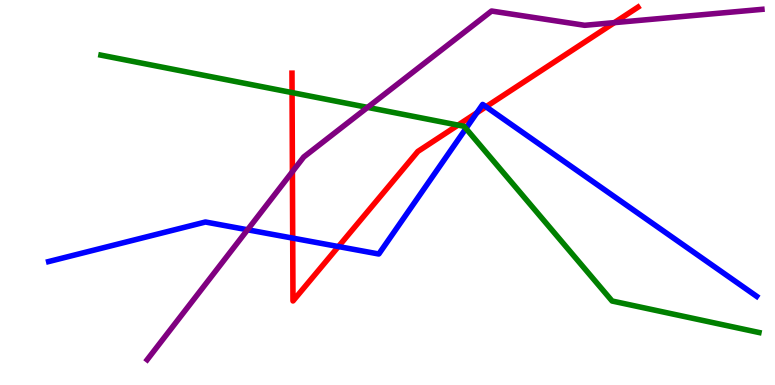[{'lines': ['blue', 'red'], 'intersections': [{'x': 3.78, 'y': 3.82}, {'x': 4.37, 'y': 3.6}, {'x': 6.15, 'y': 7.07}, {'x': 6.27, 'y': 7.23}]}, {'lines': ['green', 'red'], 'intersections': [{'x': 3.77, 'y': 7.59}, {'x': 5.91, 'y': 6.75}]}, {'lines': ['purple', 'red'], 'intersections': [{'x': 3.77, 'y': 5.54}, {'x': 7.93, 'y': 9.41}]}, {'lines': ['blue', 'green'], 'intersections': [{'x': 6.01, 'y': 6.66}]}, {'lines': ['blue', 'purple'], 'intersections': [{'x': 3.19, 'y': 4.03}]}, {'lines': ['green', 'purple'], 'intersections': [{'x': 4.74, 'y': 7.21}]}]